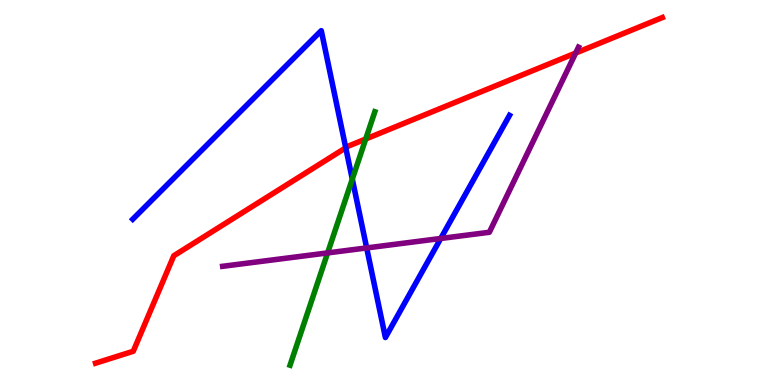[{'lines': ['blue', 'red'], 'intersections': [{'x': 4.46, 'y': 6.16}]}, {'lines': ['green', 'red'], 'intersections': [{'x': 4.72, 'y': 6.39}]}, {'lines': ['purple', 'red'], 'intersections': [{'x': 7.43, 'y': 8.62}]}, {'lines': ['blue', 'green'], 'intersections': [{'x': 4.55, 'y': 5.35}]}, {'lines': ['blue', 'purple'], 'intersections': [{'x': 4.73, 'y': 3.56}, {'x': 5.69, 'y': 3.81}]}, {'lines': ['green', 'purple'], 'intersections': [{'x': 4.23, 'y': 3.43}]}]